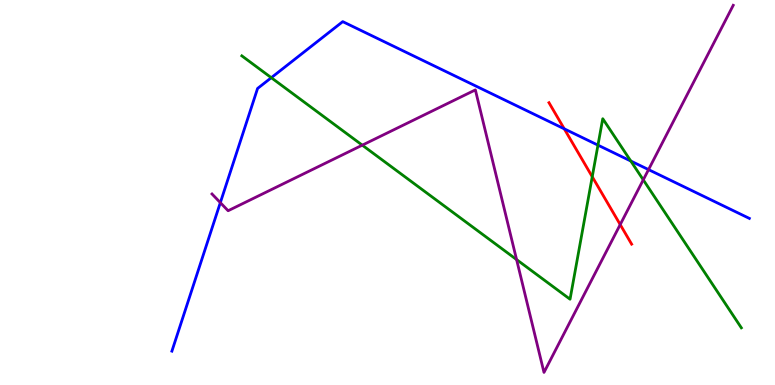[{'lines': ['blue', 'red'], 'intersections': [{'x': 7.28, 'y': 6.65}]}, {'lines': ['green', 'red'], 'intersections': [{'x': 7.64, 'y': 5.41}]}, {'lines': ['purple', 'red'], 'intersections': [{'x': 8.0, 'y': 4.17}]}, {'lines': ['blue', 'green'], 'intersections': [{'x': 3.5, 'y': 7.98}, {'x': 7.72, 'y': 6.23}, {'x': 8.14, 'y': 5.82}]}, {'lines': ['blue', 'purple'], 'intersections': [{'x': 2.84, 'y': 4.74}, {'x': 8.37, 'y': 5.59}]}, {'lines': ['green', 'purple'], 'intersections': [{'x': 4.67, 'y': 6.23}, {'x': 6.67, 'y': 3.26}, {'x': 8.3, 'y': 5.33}]}]